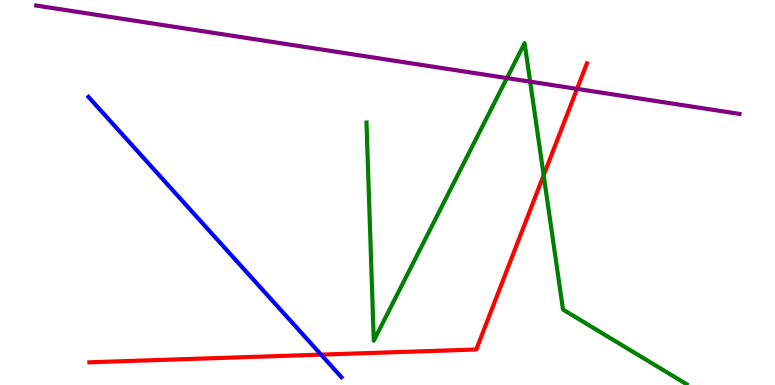[{'lines': ['blue', 'red'], 'intersections': [{'x': 4.14, 'y': 0.789}]}, {'lines': ['green', 'red'], 'intersections': [{'x': 7.01, 'y': 5.45}]}, {'lines': ['purple', 'red'], 'intersections': [{'x': 7.45, 'y': 7.69}]}, {'lines': ['blue', 'green'], 'intersections': []}, {'lines': ['blue', 'purple'], 'intersections': []}, {'lines': ['green', 'purple'], 'intersections': [{'x': 6.54, 'y': 7.97}, {'x': 6.84, 'y': 7.88}]}]